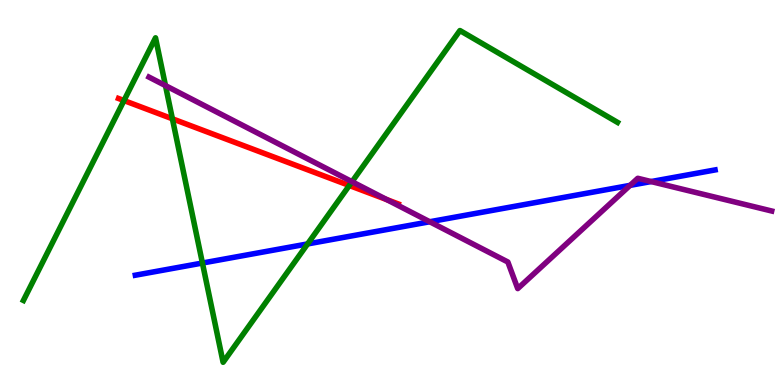[{'lines': ['blue', 'red'], 'intersections': []}, {'lines': ['green', 'red'], 'intersections': [{'x': 1.6, 'y': 7.39}, {'x': 2.22, 'y': 6.91}, {'x': 4.51, 'y': 5.18}]}, {'lines': ['purple', 'red'], 'intersections': [{'x': 4.99, 'y': 4.82}]}, {'lines': ['blue', 'green'], 'intersections': [{'x': 2.61, 'y': 3.17}, {'x': 3.97, 'y': 3.66}]}, {'lines': ['blue', 'purple'], 'intersections': [{'x': 5.55, 'y': 4.24}, {'x': 8.13, 'y': 5.19}, {'x': 8.4, 'y': 5.28}]}, {'lines': ['green', 'purple'], 'intersections': [{'x': 2.14, 'y': 7.78}, {'x': 4.54, 'y': 5.28}]}]